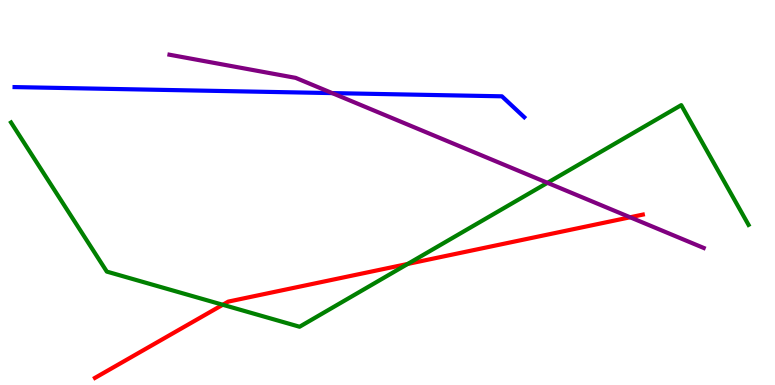[{'lines': ['blue', 'red'], 'intersections': []}, {'lines': ['green', 'red'], 'intersections': [{'x': 2.87, 'y': 2.08}, {'x': 5.26, 'y': 3.14}]}, {'lines': ['purple', 'red'], 'intersections': [{'x': 8.13, 'y': 4.36}]}, {'lines': ['blue', 'green'], 'intersections': []}, {'lines': ['blue', 'purple'], 'intersections': [{'x': 4.29, 'y': 7.58}]}, {'lines': ['green', 'purple'], 'intersections': [{'x': 7.06, 'y': 5.25}]}]